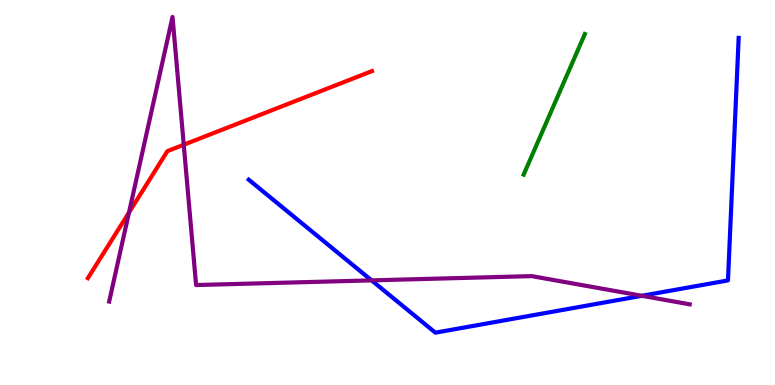[{'lines': ['blue', 'red'], 'intersections': []}, {'lines': ['green', 'red'], 'intersections': []}, {'lines': ['purple', 'red'], 'intersections': [{'x': 1.66, 'y': 4.48}, {'x': 2.37, 'y': 6.24}]}, {'lines': ['blue', 'green'], 'intersections': []}, {'lines': ['blue', 'purple'], 'intersections': [{'x': 4.79, 'y': 2.72}, {'x': 8.28, 'y': 2.32}]}, {'lines': ['green', 'purple'], 'intersections': []}]